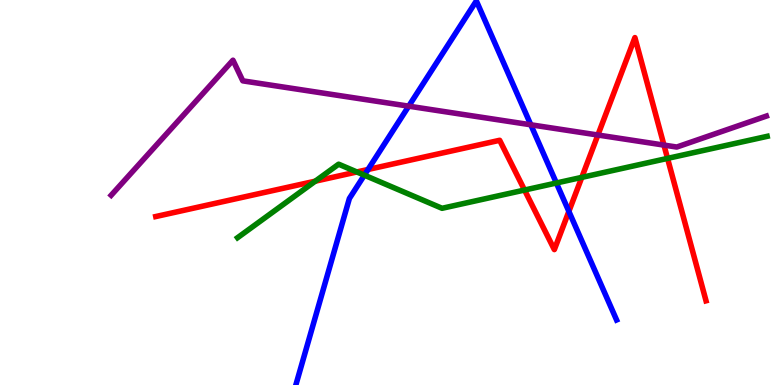[{'lines': ['blue', 'red'], 'intersections': [{'x': 4.75, 'y': 5.6}, {'x': 7.34, 'y': 4.51}]}, {'lines': ['green', 'red'], 'intersections': [{'x': 4.07, 'y': 5.29}, {'x': 4.6, 'y': 5.53}, {'x': 6.77, 'y': 5.06}, {'x': 7.51, 'y': 5.39}, {'x': 8.61, 'y': 5.89}]}, {'lines': ['purple', 'red'], 'intersections': [{'x': 7.71, 'y': 6.49}, {'x': 8.57, 'y': 6.23}]}, {'lines': ['blue', 'green'], 'intersections': [{'x': 4.7, 'y': 5.45}, {'x': 7.18, 'y': 5.25}]}, {'lines': ['blue', 'purple'], 'intersections': [{'x': 5.27, 'y': 7.24}, {'x': 6.85, 'y': 6.76}]}, {'lines': ['green', 'purple'], 'intersections': []}]